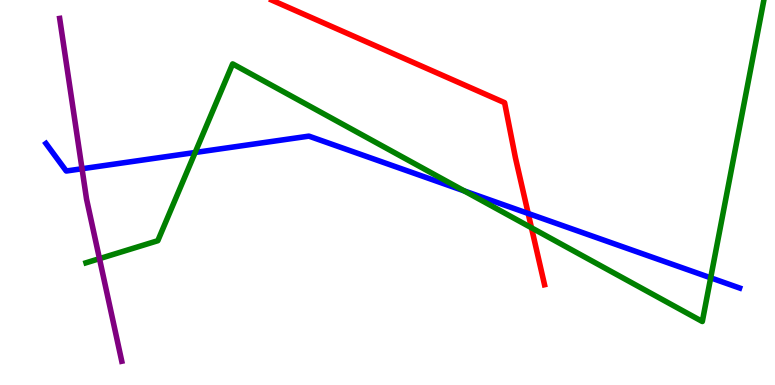[{'lines': ['blue', 'red'], 'intersections': [{'x': 6.82, 'y': 4.46}]}, {'lines': ['green', 'red'], 'intersections': [{'x': 6.86, 'y': 4.08}]}, {'lines': ['purple', 'red'], 'intersections': []}, {'lines': ['blue', 'green'], 'intersections': [{'x': 2.52, 'y': 6.04}, {'x': 5.99, 'y': 5.04}, {'x': 9.17, 'y': 2.78}]}, {'lines': ['blue', 'purple'], 'intersections': [{'x': 1.06, 'y': 5.62}]}, {'lines': ['green', 'purple'], 'intersections': [{'x': 1.28, 'y': 3.28}]}]